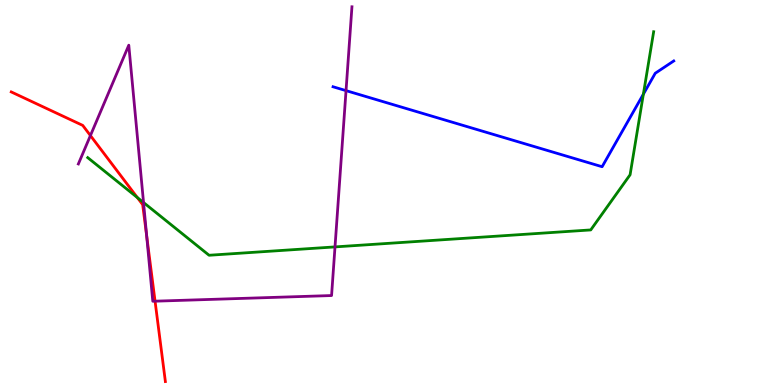[{'lines': ['blue', 'red'], 'intersections': []}, {'lines': ['green', 'red'], 'intersections': [{'x': 1.77, 'y': 4.87}]}, {'lines': ['purple', 'red'], 'intersections': [{'x': 1.17, 'y': 6.48}, {'x': 1.89, 'y': 3.88}, {'x': 2.0, 'y': 2.18}]}, {'lines': ['blue', 'green'], 'intersections': [{'x': 8.3, 'y': 7.55}]}, {'lines': ['blue', 'purple'], 'intersections': [{'x': 4.46, 'y': 7.65}]}, {'lines': ['green', 'purple'], 'intersections': [{'x': 1.85, 'y': 4.74}, {'x': 4.32, 'y': 3.59}]}]